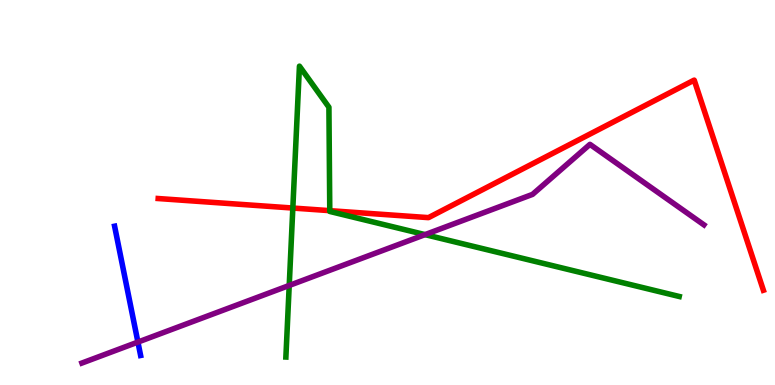[{'lines': ['blue', 'red'], 'intersections': []}, {'lines': ['green', 'red'], 'intersections': [{'x': 3.78, 'y': 4.6}, {'x': 4.26, 'y': 4.53}]}, {'lines': ['purple', 'red'], 'intersections': []}, {'lines': ['blue', 'green'], 'intersections': []}, {'lines': ['blue', 'purple'], 'intersections': [{'x': 1.78, 'y': 1.11}]}, {'lines': ['green', 'purple'], 'intersections': [{'x': 3.73, 'y': 2.59}, {'x': 5.48, 'y': 3.91}]}]